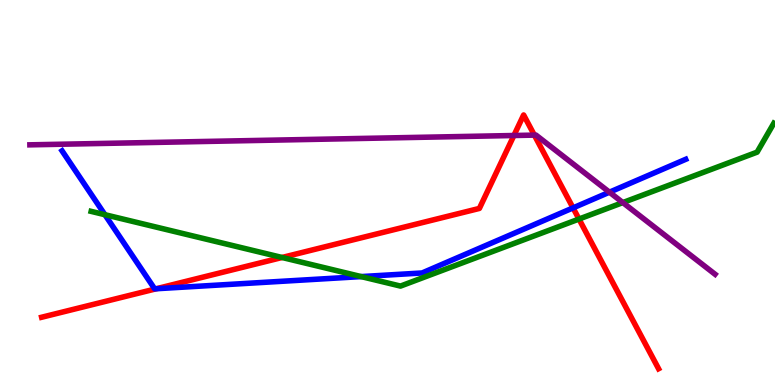[{'lines': ['blue', 'red'], 'intersections': [{'x': 2.02, 'y': 2.5}, {'x': 7.39, 'y': 4.6}]}, {'lines': ['green', 'red'], 'intersections': [{'x': 3.64, 'y': 3.31}, {'x': 7.47, 'y': 4.31}]}, {'lines': ['purple', 'red'], 'intersections': [{'x': 6.63, 'y': 6.48}, {'x': 6.89, 'y': 6.49}]}, {'lines': ['blue', 'green'], 'intersections': [{'x': 1.35, 'y': 4.42}, {'x': 4.66, 'y': 2.82}]}, {'lines': ['blue', 'purple'], 'intersections': [{'x': 7.86, 'y': 5.01}]}, {'lines': ['green', 'purple'], 'intersections': [{'x': 8.04, 'y': 4.74}]}]